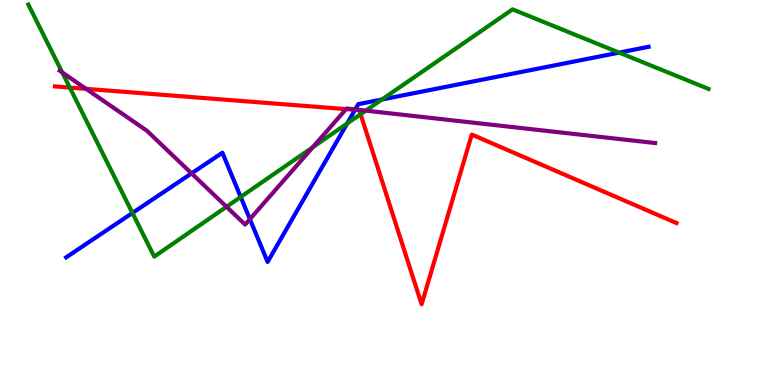[{'lines': ['blue', 'red'], 'intersections': [{'x': 4.58, 'y': 7.15}]}, {'lines': ['green', 'red'], 'intersections': [{'x': 0.901, 'y': 7.73}, {'x': 4.65, 'y': 7.03}]}, {'lines': ['purple', 'red'], 'intersections': [{'x': 1.11, 'y': 7.69}, {'x': 4.47, 'y': 7.17}]}, {'lines': ['blue', 'green'], 'intersections': [{'x': 1.71, 'y': 4.47}, {'x': 3.11, 'y': 4.88}, {'x': 4.48, 'y': 6.79}, {'x': 4.93, 'y': 7.42}, {'x': 7.99, 'y': 8.63}]}, {'lines': ['blue', 'purple'], 'intersections': [{'x': 2.47, 'y': 5.5}, {'x': 3.22, 'y': 4.31}, {'x': 4.58, 'y': 7.16}]}, {'lines': ['green', 'purple'], 'intersections': [{'x': 0.803, 'y': 8.12}, {'x': 2.92, 'y': 4.63}, {'x': 4.04, 'y': 6.18}, {'x': 4.72, 'y': 7.13}]}]